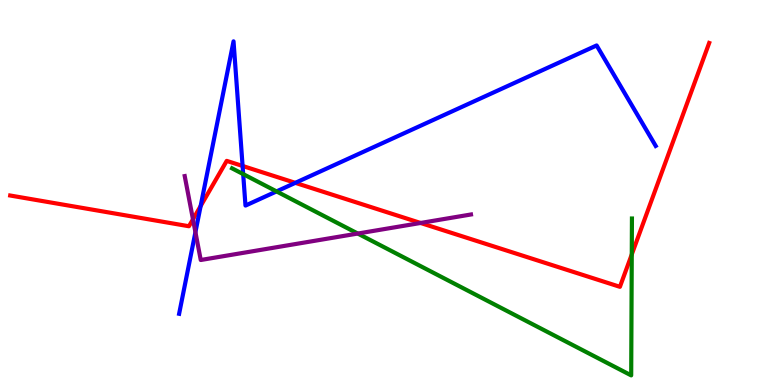[{'lines': ['blue', 'red'], 'intersections': [{'x': 2.59, 'y': 4.65}, {'x': 3.13, 'y': 5.69}, {'x': 3.81, 'y': 5.25}]}, {'lines': ['green', 'red'], 'intersections': [{'x': 8.15, 'y': 3.39}]}, {'lines': ['purple', 'red'], 'intersections': [{'x': 2.49, 'y': 4.3}, {'x': 5.43, 'y': 4.21}]}, {'lines': ['blue', 'green'], 'intersections': [{'x': 3.14, 'y': 5.48}, {'x': 3.57, 'y': 5.03}]}, {'lines': ['blue', 'purple'], 'intersections': [{'x': 2.52, 'y': 3.97}]}, {'lines': ['green', 'purple'], 'intersections': [{'x': 4.62, 'y': 3.93}]}]